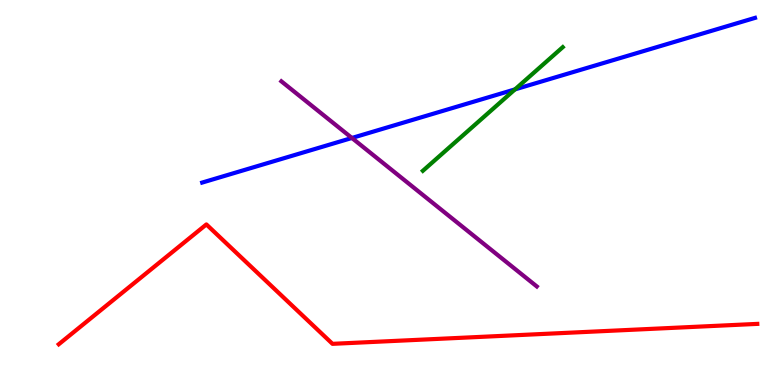[{'lines': ['blue', 'red'], 'intersections': []}, {'lines': ['green', 'red'], 'intersections': []}, {'lines': ['purple', 'red'], 'intersections': []}, {'lines': ['blue', 'green'], 'intersections': [{'x': 6.64, 'y': 7.68}]}, {'lines': ['blue', 'purple'], 'intersections': [{'x': 4.54, 'y': 6.42}]}, {'lines': ['green', 'purple'], 'intersections': []}]